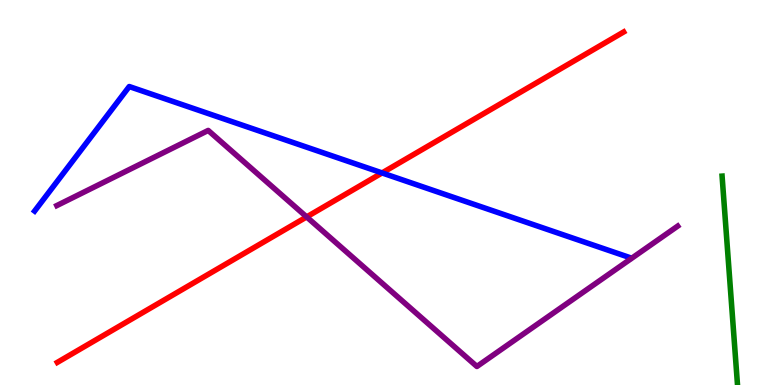[{'lines': ['blue', 'red'], 'intersections': [{'x': 4.93, 'y': 5.51}]}, {'lines': ['green', 'red'], 'intersections': []}, {'lines': ['purple', 'red'], 'intersections': [{'x': 3.96, 'y': 4.37}]}, {'lines': ['blue', 'green'], 'intersections': []}, {'lines': ['blue', 'purple'], 'intersections': []}, {'lines': ['green', 'purple'], 'intersections': []}]